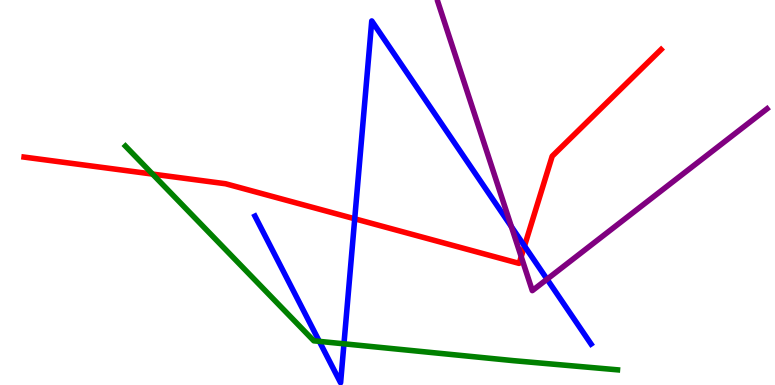[{'lines': ['blue', 'red'], 'intersections': [{'x': 4.58, 'y': 4.32}, {'x': 6.77, 'y': 3.61}]}, {'lines': ['green', 'red'], 'intersections': [{'x': 1.97, 'y': 5.48}]}, {'lines': ['purple', 'red'], 'intersections': [{'x': 6.73, 'y': 3.33}]}, {'lines': ['blue', 'green'], 'intersections': [{'x': 4.12, 'y': 1.13}, {'x': 4.44, 'y': 1.07}]}, {'lines': ['blue', 'purple'], 'intersections': [{'x': 6.6, 'y': 4.11}, {'x': 7.06, 'y': 2.75}]}, {'lines': ['green', 'purple'], 'intersections': []}]